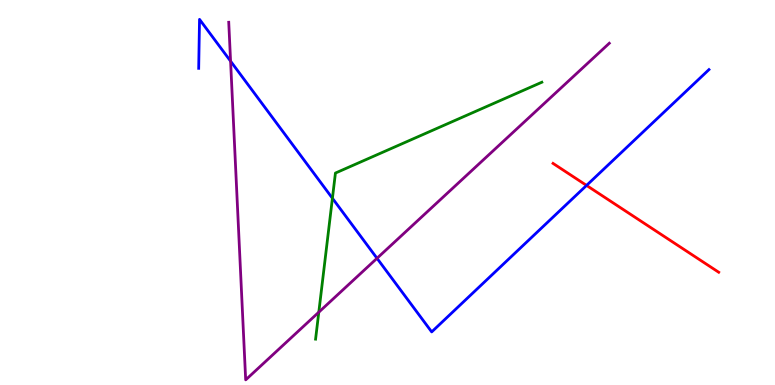[{'lines': ['blue', 'red'], 'intersections': [{'x': 7.57, 'y': 5.18}]}, {'lines': ['green', 'red'], 'intersections': []}, {'lines': ['purple', 'red'], 'intersections': []}, {'lines': ['blue', 'green'], 'intersections': [{'x': 4.29, 'y': 4.85}]}, {'lines': ['blue', 'purple'], 'intersections': [{'x': 2.98, 'y': 8.41}, {'x': 4.86, 'y': 3.29}]}, {'lines': ['green', 'purple'], 'intersections': [{'x': 4.11, 'y': 1.89}]}]